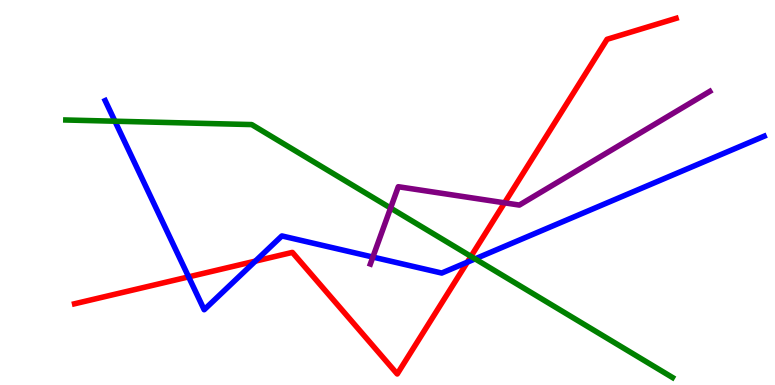[{'lines': ['blue', 'red'], 'intersections': [{'x': 2.43, 'y': 2.81}, {'x': 3.29, 'y': 3.22}, {'x': 6.03, 'y': 3.19}]}, {'lines': ['green', 'red'], 'intersections': [{'x': 6.08, 'y': 3.34}]}, {'lines': ['purple', 'red'], 'intersections': [{'x': 6.51, 'y': 4.73}]}, {'lines': ['blue', 'green'], 'intersections': [{'x': 1.48, 'y': 6.85}, {'x': 6.13, 'y': 3.28}]}, {'lines': ['blue', 'purple'], 'intersections': [{'x': 4.81, 'y': 3.32}]}, {'lines': ['green', 'purple'], 'intersections': [{'x': 5.04, 'y': 4.6}]}]